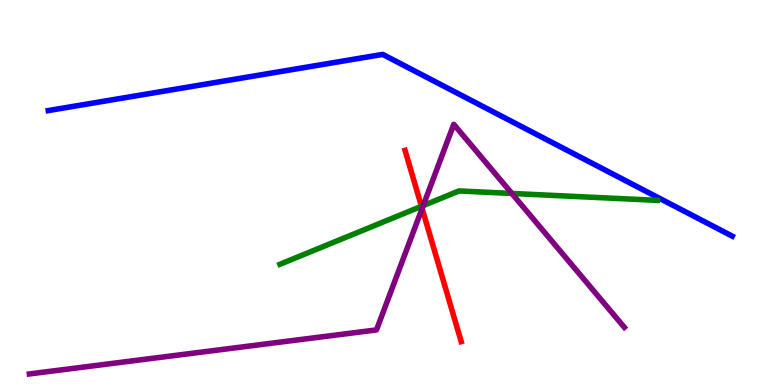[{'lines': ['blue', 'red'], 'intersections': []}, {'lines': ['green', 'red'], 'intersections': [{'x': 5.44, 'y': 4.64}]}, {'lines': ['purple', 'red'], 'intersections': [{'x': 5.45, 'y': 4.58}]}, {'lines': ['blue', 'green'], 'intersections': []}, {'lines': ['blue', 'purple'], 'intersections': []}, {'lines': ['green', 'purple'], 'intersections': [{'x': 5.46, 'y': 4.66}, {'x': 6.6, 'y': 4.98}]}]